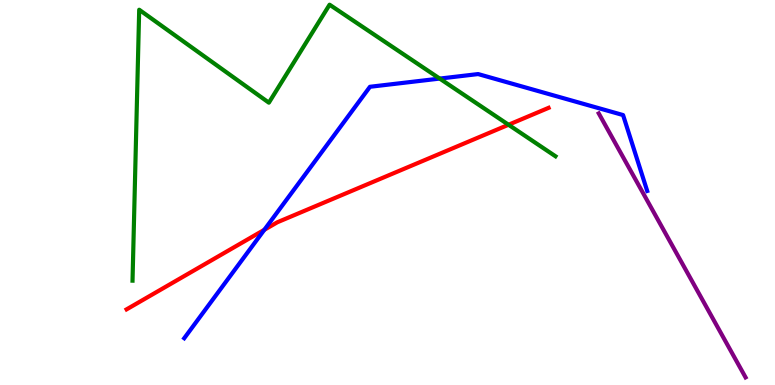[{'lines': ['blue', 'red'], 'intersections': [{'x': 3.41, 'y': 4.03}]}, {'lines': ['green', 'red'], 'intersections': [{'x': 6.56, 'y': 6.76}]}, {'lines': ['purple', 'red'], 'intersections': []}, {'lines': ['blue', 'green'], 'intersections': [{'x': 5.67, 'y': 7.96}]}, {'lines': ['blue', 'purple'], 'intersections': []}, {'lines': ['green', 'purple'], 'intersections': []}]